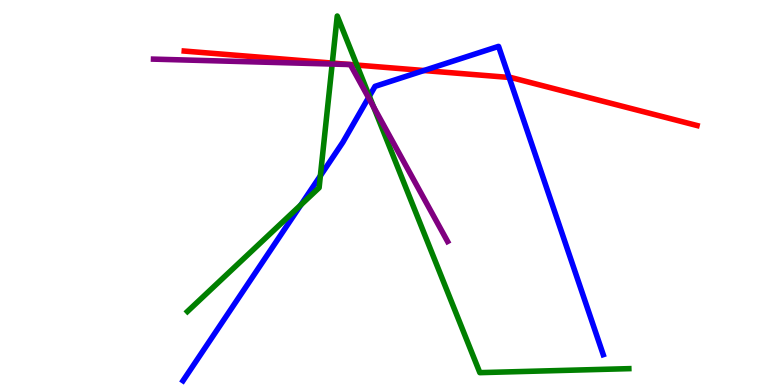[{'lines': ['blue', 'red'], 'intersections': [{'x': 5.47, 'y': 8.17}, {'x': 6.57, 'y': 7.99}]}, {'lines': ['green', 'red'], 'intersections': [{'x': 4.29, 'y': 8.36}, {'x': 4.6, 'y': 8.31}]}, {'lines': ['purple', 'red'], 'intersections': []}, {'lines': ['blue', 'green'], 'intersections': [{'x': 3.88, 'y': 4.68}, {'x': 4.13, 'y': 5.43}, {'x': 4.77, 'y': 7.5}]}, {'lines': ['blue', 'purple'], 'intersections': [{'x': 4.76, 'y': 7.46}]}, {'lines': ['green', 'purple'], 'intersections': [{'x': 4.29, 'y': 8.34}, {'x': 4.82, 'y': 7.22}]}]